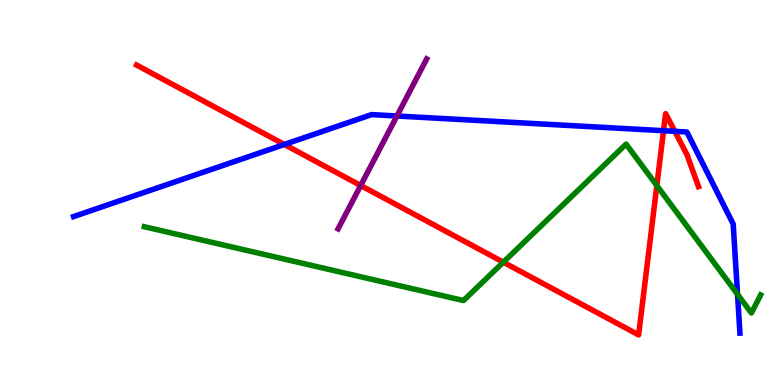[{'lines': ['blue', 'red'], 'intersections': [{'x': 3.67, 'y': 6.25}, {'x': 8.56, 'y': 6.61}, {'x': 8.71, 'y': 6.59}]}, {'lines': ['green', 'red'], 'intersections': [{'x': 6.49, 'y': 3.19}, {'x': 8.48, 'y': 5.18}]}, {'lines': ['purple', 'red'], 'intersections': [{'x': 4.65, 'y': 5.18}]}, {'lines': ['blue', 'green'], 'intersections': [{'x': 9.52, 'y': 2.36}]}, {'lines': ['blue', 'purple'], 'intersections': [{'x': 5.12, 'y': 6.99}]}, {'lines': ['green', 'purple'], 'intersections': []}]